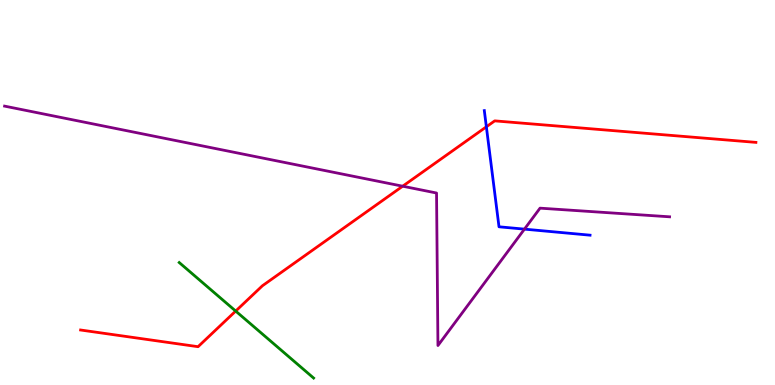[{'lines': ['blue', 'red'], 'intersections': [{'x': 6.28, 'y': 6.71}]}, {'lines': ['green', 'red'], 'intersections': [{'x': 3.04, 'y': 1.92}]}, {'lines': ['purple', 'red'], 'intersections': [{'x': 5.2, 'y': 5.16}]}, {'lines': ['blue', 'green'], 'intersections': []}, {'lines': ['blue', 'purple'], 'intersections': [{'x': 6.77, 'y': 4.05}]}, {'lines': ['green', 'purple'], 'intersections': []}]